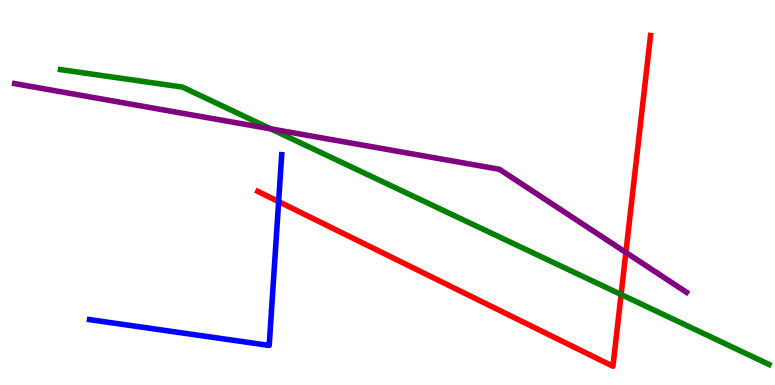[{'lines': ['blue', 'red'], 'intersections': [{'x': 3.6, 'y': 4.76}]}, {'lines': ['green', 'red'], 'intersections': [{'x': 8.01, 'y': 2.35}]}, {'lines': ['purple', 'red'], 'intersections': [{'x': 8.08, 'y': 3.44}]}, {'lines': ['blue', 'green'], 'intersections': []}, {'lines': ['blue', 'purple'], 'intersections': []}, {'lines': ['green', 'purple'], 'intersections': [{'x': 3.49, 'y': 6.65}]}]